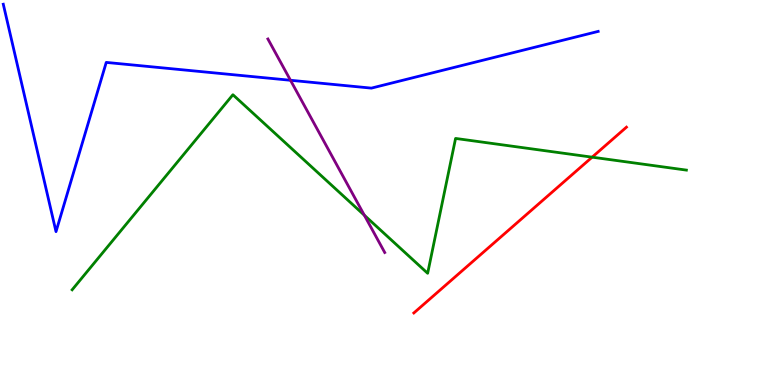[{'lines': ['blue', 'red'], 'intersections': []}, {'lines': ['green', 'red'], 'intersections': [{'x': 7.64, 'y': 5.92}]}, {'lines': ['purple', 'red'], 'intersections': []}, {'lines': ['blue', 'green'], 'intersections': []}, {'lines': ['blue', 'purple'], 'intersections': [{'x': 3.75, 'y': 7.91}]}, {'lines': ['green', 'purple'], 'intersections': [{'x': 4.7, 'y': 4.41}]}]